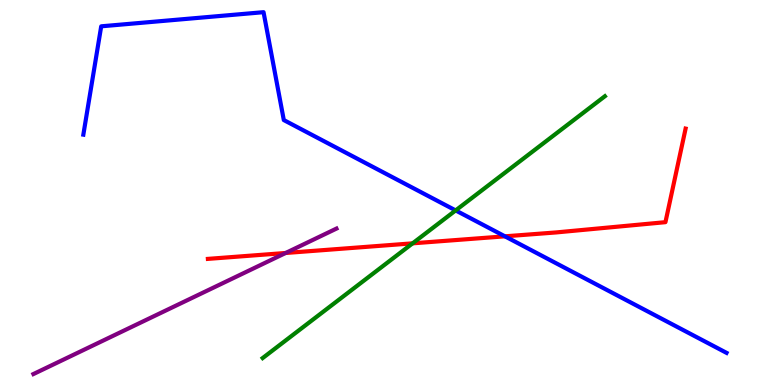[{'lines': ['blue', 'red'], 'intersections': [{'x': 6.52, 'y': 3.86}]}, {'lines': ['green', 'red'], 'intersections': [{'x': 5.32, 'y': 3.68}]}, {'lines': ['purple', 'red'], 'intersections': [{'x': 3.69, 'y': 3.43}]}, {'lines': ['blue', 'green'], 'intersections': [{'x': 5.88, 'y': 4.53}]}, {'lines': ['blue', 'purple'], 'intersections': []}, {'lines': ['green', 'purple'], 'intersections': []}]